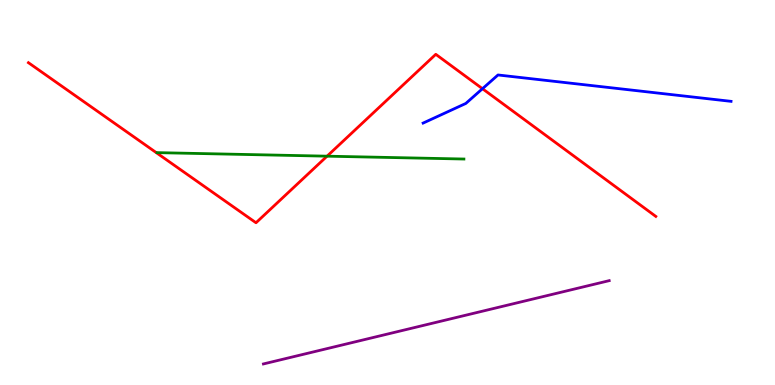[{'lines': ['blue', 'red'], 'intersections': [{'x': 6.23, 'y': 7.7}]}, {'lines': ['green', 'red'], 'intersections': [{'x': 4.22, 'y': 5.94}]}, {'lines': ['purple', 'red'], 'intersections': []}, {'lines': ['blue', 'green'], 'intersections': []}, {'lines': ['blue', 'purple'], 'intersections': []}, {'lines': ['green', 'purple'], 'intersections': []}]